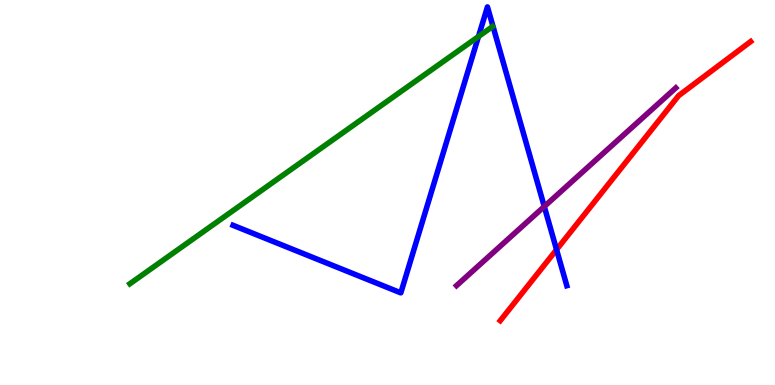[{'lines': ['blue', 'red'], 'intersections': [{'x': 7.18, 'y': 3.52}]}, {'lines': ['green', 'red'], 'intersections': []}, {'lines': ['purple', 'red'], 'intersections': []}, {'lines': ['blue', 'green'], 'intersections': [{'x': 6.17, 'y': 9.05}]}, {'lines': ['blue', 'purple'], 'intersections': [{'x': 7.02, 'y': 4.64}]}, {'lines': ['green', 'purple'], 'intersections': []}]